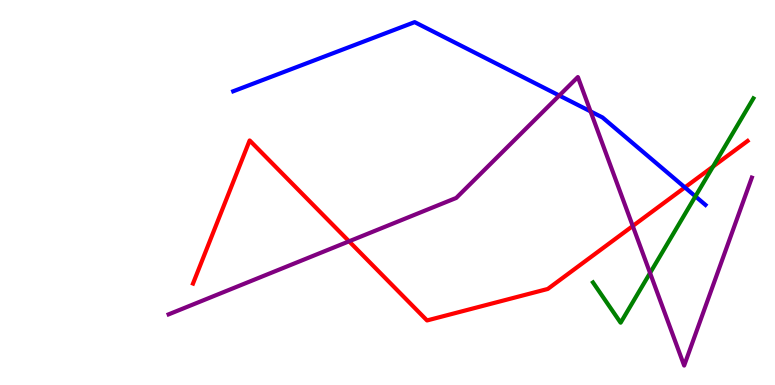[{'lines': ['blue', 'red'], 'intersections': [{'x': 8.84, 'y': 5.13}]}, {'lines': ['green', 'red'], 'intersections': [{'x': 9.2, 'y': 5.67}]}, {'lines': ['purple', 'red'], 'intersections': [{'x': 4.5, 'y': 3.73}, {'x': 8.16, 'y': 4.13}]}, {'lines': ['blue', 'green'], 'intersections': [{'x': 8.97, 'y': 4.9}]}, {'lines': ['blue', 'purple'], 'intersections': [{'x': 7.22, 'y': 7.52}, {'x': 7.62, 'y': 7.11}]}, {'lines': ['green', 'purple'], 'intersections': [{'x': 8.39, 'y': 2.91}]}]